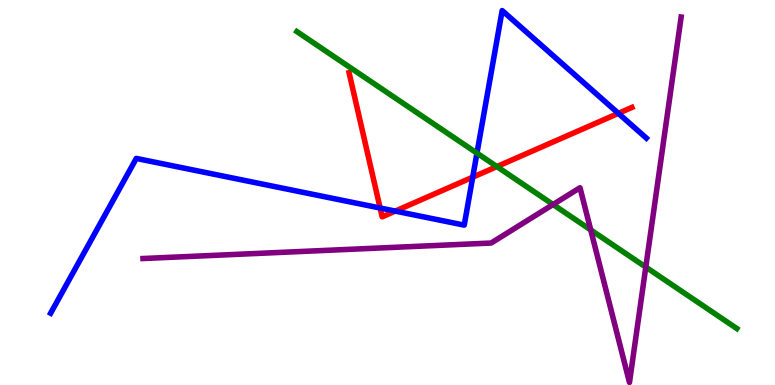[{'lines': ['blue', 'red'], 'intersections': [{'x': 4.9, 'y': 4.6}, {'x': 5.1, 'y': 4.52}, {'x': 6.1, 'y': 5.4}, {'x': 7.98, 'y': 7.06}]}, {'lines': ['green', 'red'], 'intersections': [{'x': 6.41, 'y': 5.67}]}, {'lines': ['purple', 'red'], 'intersections': []}, {'lines': ['blue', 'green'], 'intersections': [{'x': 6.15, 'y': 6.02}]}, {'lines': ['blue', 'purple'], 'intersections': []}, {'lines': ['green', 'purple'], 'intersections': [{'x': 7.14, 'y': 4.69}, {'x': 7.62, 'y': 4.03}, {'x': 8.33, 'y': 3.06}]}]